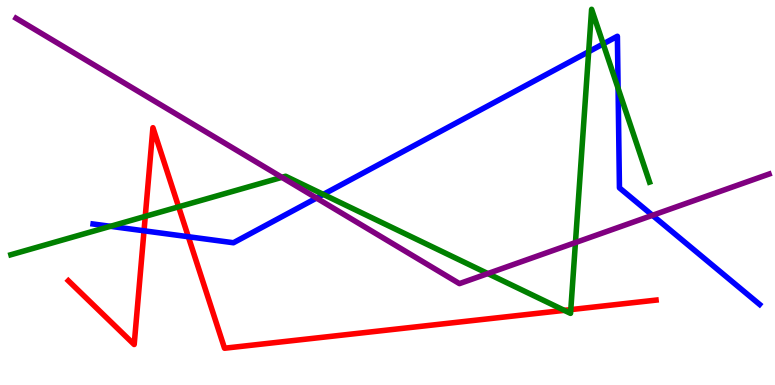[{'lines': ['blue', 'red'], 'intersections': [{'x': 1.86, 'y': 4.01}, {'x': 2.43, 'y': 3.85}]}, {'lines': ['green', 'red'], 'intersections': [{'x': 1.87, 'y': 4.38}, {'x': 2.3, 'y': 4.63}, {'x': 7.28, 'y': 1.94}, {'x': 7.37, 'y': 1.96}]}, {'lines': ['purple', 'red'], 'intersections': []}, {'lines': ['blue', 'green'], 'intersections': [{'x': 1.42, 'y': 4.12}, {'x': 4.17, 'y': 4.95}, {'x': 7.6, 'y': 8.66}, {'x': 7.78, 'y': 8.86}, {'x': 7.98, 'y': 7.71}]}, {'lines': ['blue', 'purple'], 'intersections': [{'x': 4.08, 'y': 4.86}, {'x': 8.42, 'y': 4.41}]}, {'lines': ['green', 'purple'], 'intersections': [{'x': 3.64, 'y': 5.39}, {'x': 6.29, 'y': 2.89}, {'x': 7.43, 'y': 3.7}]}]